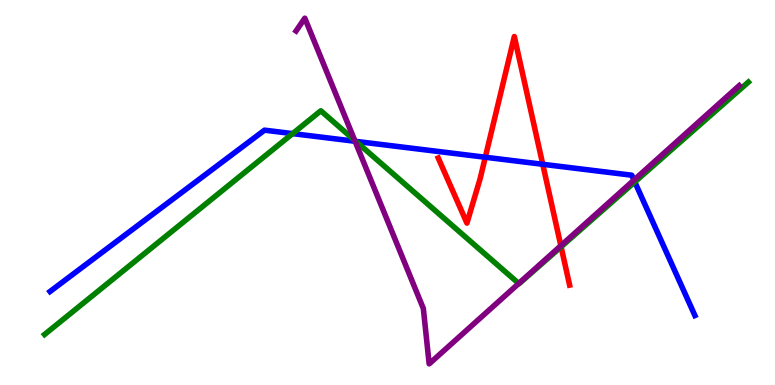[{'lines': ['blue', 'red'], 'intersections': [{'x': 6.26, 'y': 5.92}, {'x': 7.0, 'y': 5.73}]}, {'lines': ['green', 'red'], 'intersections': [{'x': 7.24, 'y': 3.59}]}, {'lines': ['purple', 'red'], 'intersections': [{'x': 7.24, 'y': 3.62}]}, {'lines': ['blue', 'green'], 'intersections': [{'x': 3.78, 'y': 6.53}, {'x': 4.59, 'y': 6.33}, {'x': 8.19, 'y': 5.27}]}, {'lines': ['blue', 'purple'], 'intersections': [{'x': 4.58, 'y': 6.33}, {'x': 8.18, 'y': 5.32}]}, {'lines': ['green', 'purple'], 'intersections': [{'x': 4.58, 'y': 6.36}, {'x': 6.69, 'y': 2.64}]}]